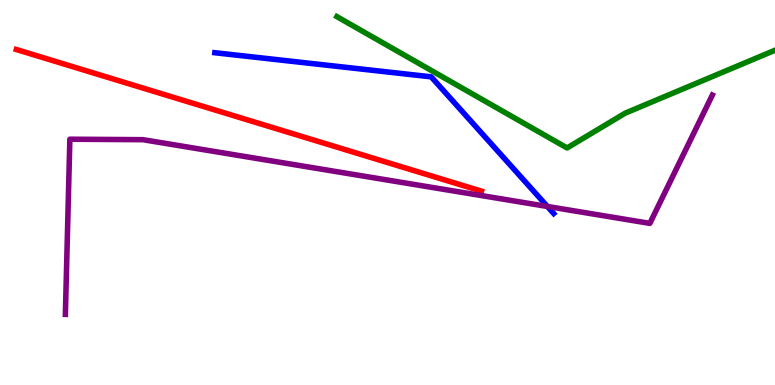[{'lines': ['blue', 'red'], 'intersections': []}, {'lines': ['green', 'red'], 'intersections': []}, {'lines': ['purple', 'red'], 'intersections': []}, {'lines': ['blue', 'green'], 'intersections': []}, {'lines': ['blue', 'purple'], 'intersections': [{'x': 7.06, 'y': 4.64}]}, {'lines': ['green', 'purple'], 'intersections': []}]